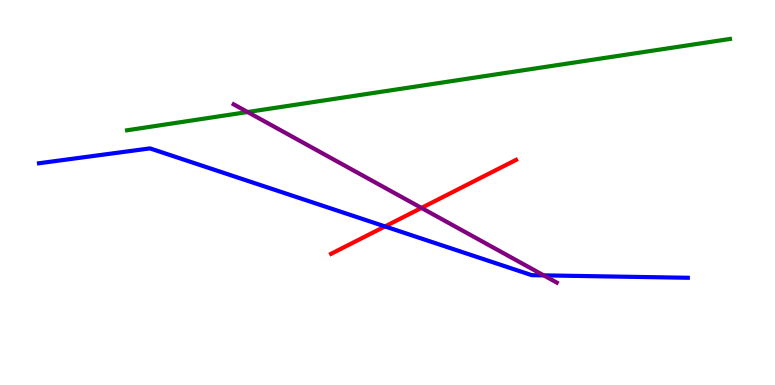[{'lines': ['blue', 'red'], 'intersections': [{'x': 4.97, 'y': 4.12}]}, {'lines': ['green', 'red'], 'intersections': []}, {'lines': ['purple', 'red'], 'intersections': [{'x': 5.44, 'y': 4.6}]}, {'lines': ['blue', 'green'], 'intersections': []}, {'lines': ['blue', 'purple'], 'intersections': [{'x': 7.02, 'y': 2.85}]}, {'lines': ['green', 'purple'], 'intersections': [{'x': 3.19, 'y': 7.09}]}]